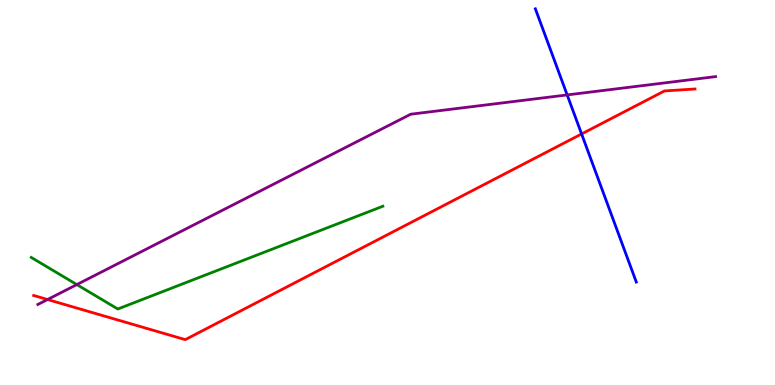[{'lines': ['blue', 'red'], 'intersections': [{'x': 7.5, 'y': 6.52}]}, {'lines': ['green', 'red'], 'intersections': []}, {'lines': ['purple', 'red'], 'intersections': [{'x': 0.614, 'y': 2.22}]}, {'lines': ['blue', 'green'], 'intersections': []}, {'lines': ['blue', 'purple'], 'intersections': [{'x': 7.32, 'y': 7.53}]}, {'lines': ['green', 'purple'], 'intersections': [{'x': 0.991, 'y': 2.61}]}]